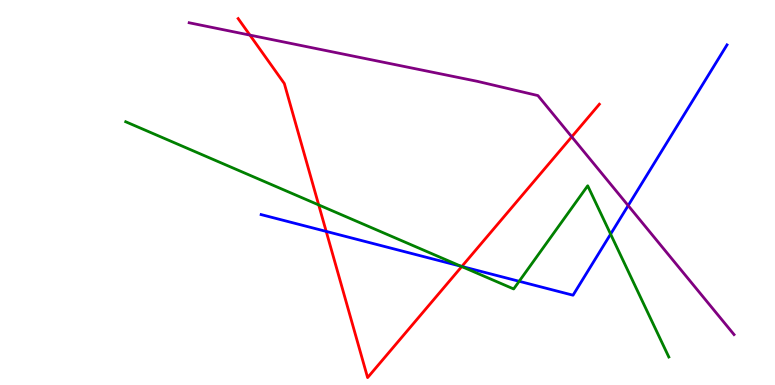[{'lines': ['blue', 'red'], 'intersections': [{'x': 4.21, 'y': 3.99}, {'x': 5.96, 'y': 3.08}]}, {'lines': ['green', 'red'], 'intersections': [{'x': 4.11, 'y': 4.68}, {'x': 5.96, 'y': 3.08}]}, {'lines': ['purple', 'red'], 'intersections': [{'x': 3.22, 'y': 9.09}, {'x': 7.38, 'y': 6.45}]}, {'lines': ['blue', 'green'], 'intersections': [{'x': 5.95, 'y': 3.08}, {'x': 6.7, 'y': 2.69}, {'x': 7.88, 'y': 3.92}]}, {'lines': ['blue', 'purple'], 'intersections': [{'x': 8.11, 'y': 4.66}]}, {'lines': ['green', 'purple'], 'intersections': []}]